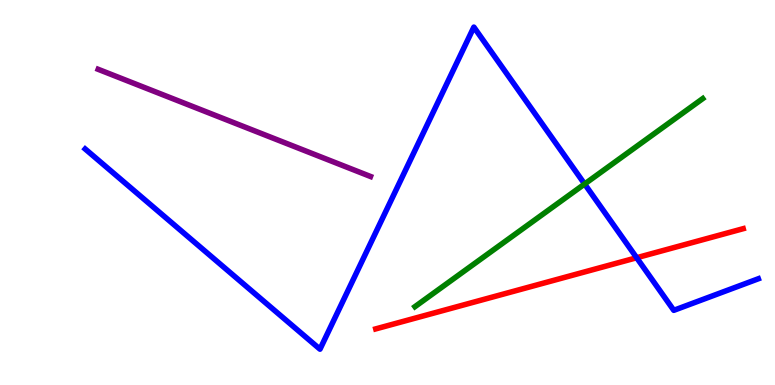[{'lines': ['blue', 'red'], 'intersections': [{'x': 8.22, 'y': 3.31}]}, {'lines': ['green', 'red'], 'intersections': []}, {'lines': ['purple', 'red'], 'intersections': []}, {'lines': ['blue', 'green'], 'intersections': [{'x': 7.54, 'y': 5.22}]}, {'lines': ['blue', 'purple'], 'intersections': []}, {'lines': ['green', 'purple'], 'intersections': []}]